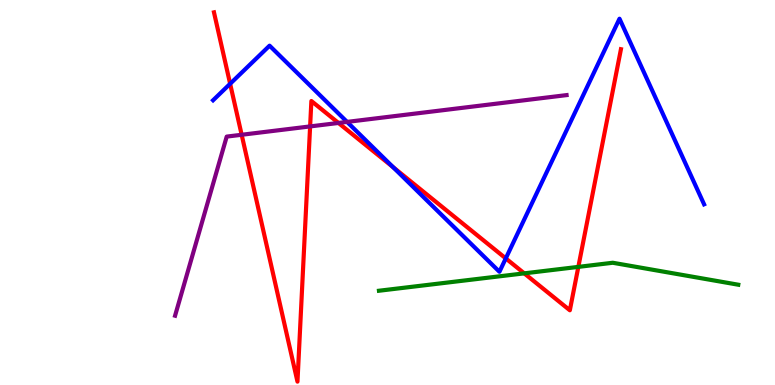[{'lines': ['blue', 'red'], 'intersections': [{'x': 2.97, 'y': 7.82}, {'x': 5.07, 'y': 5.66}, {'x': 6.53, 'y': 3.29}]}, {'lines': ['green', 'red'], 'intersections': [{'x': 6.76, 'y': 2.9}, {'x': 7.46, 'y': 3.07}]}, {'lines': ['purple', 'red'], 'intersections': [{'x': 3.12, 'y': 6.5}, {'x': 4.0, 'y': 6.72}, {'x': 4.37, 'y': 6.81}]}, {'lines': ['blue', 'green'], 'intersections': []}, {'lines': ['blue', 'purple'], 'intersections': [{'x': 4.48, 'y': 6.83}]}, {'lines': ['green', 'purple'], 'intersections': []}]